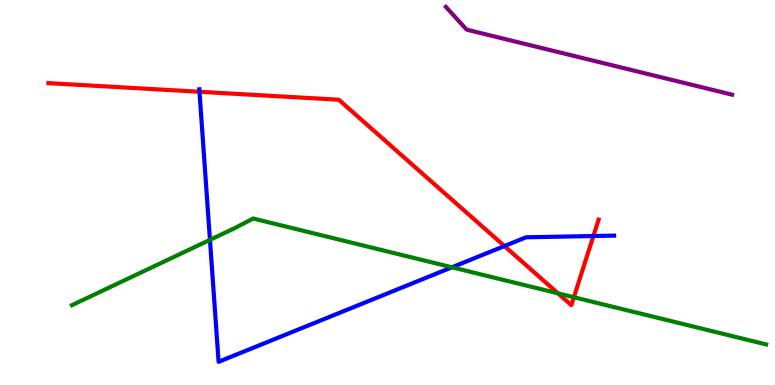[{'lines': ['blue', 'red'], 'intersections': [{'x': 2.57, 'y': 7.62}, {'x': 6.51, 'y': 3.61}, {'x': 7.66, 'y': 3.87}]}, {'lines': ['green', 'red'], 'intersections': [{'x': 7.2, 'y': 2.38}, {'x': 7.4, 'y': 2.28}]}, {'lines': ['purple', 'red'], 'intersections': []}, {'lines': ['blue', 'green'], 'intersections': [{'x': 2.71, 'y': 3.77}, {'x': 5.83, 'y': 3.06}]}, {'lines': ['blue', 'purple'], 'intersections': []}, {'lines': ['green', 'purple'], 'intersections': []}]